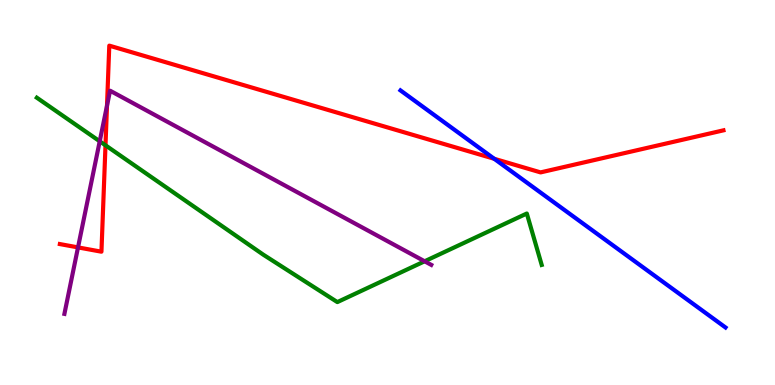[{'lines': ['blue', 'red'], 'intersections': [{'x': 6.38, 'y': 5.88}]}, {'lines': ['green', 'red'], 'intersections': [{'x': 1.36, 'y': 6.23}]}, {'lines': ['purple', 'red'], 'intersections': [{'x': 1.01, 'y': 3.57}, {'x': 1.38, 'y': 7.26}]}, {'lines': ['blue', 'green'], 'intersections': []}, {'lines': ['blue', 'purple'], 'intersections': []}, {'lines': ['green', 'purple'], 'intersections': [{'x': 1.29, 'y': 6.33}, {'x': 5.48, 'y': 3.21}]}]